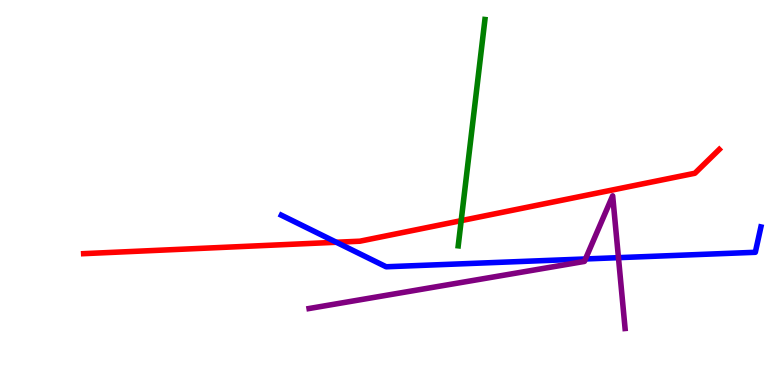[{'lines': ['blue', 'red'], 'intersections': [{'x': 4.34, 'y': 3.71}]}, {'lines': ['green', 'red'], 'intersections': [{'x': 5.95, 'y': 4.27}]}, {'lines': ['purple', 'red'], 'intersections': []}, {'lines': ['blue', 'green'], 'intersections': []}, {'lines': ['blue', 'purple'], 'intersections': [{'x': 7.55, 'y': 3.27}, {'x': 7.98, 'y': 3.31}]}, {'lines': ['green', 'purple'], 'intersections': []}]